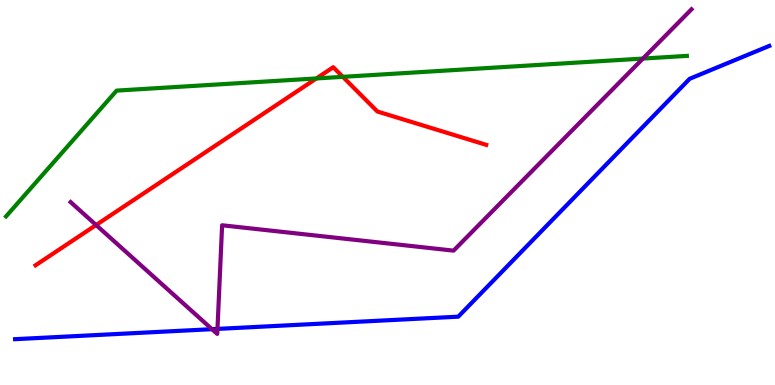[{'lines': ['blue', 'red'], 'intersections': []}, {'lines': ['green', 'red'], 'intersections': [{'x': 4.08, 'y': 7.96}, {'x': 4.42, 'y': 8.0}]}, {'lines': ['purple', 'red'], 'intersections': [{'x': 1.24, 'y': 4.16}]}, {'lines': ['blue', 'green'], 'intersections': []}, {'lines': ['blue', 'purple'], 'intersections': [{'x': 2.74, 'y': 1.45}, {'x': 2.81, 'y': 1.46}]}, {'lines': ['green', 'purple'], 'intersections': [{'x': 8.3, 'y': 8.48}]}]